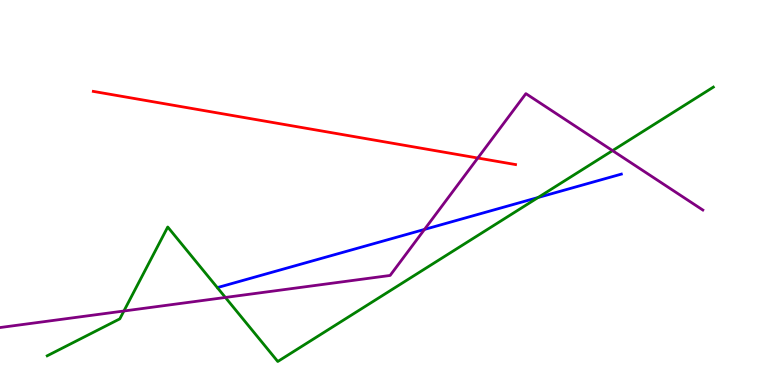[{'lines': ['blue', 'red'], 'intersections': []}, {'lines': ['green', 'red'], 'intersections': []}, {'lines': ['purple', 'red'], 'intersections': [{'x': 6.17, 'y': 5.9}]}, {'lines': ['blue', 'green'], 'intersections': [{'x': 6.94, 'y': 4.87}]}, {'lines': ['blue', 'purple'], 'intersections': [{'x': 5.48, 'y': 4.04}]}, {'lines': ['green', 'purple'], 'intersections': [{'x': 1.6, 'y': 1.92}, {'x': 2.91, 'y': 2.27}, {'x': 7.9, 'y': 6.09}]}]